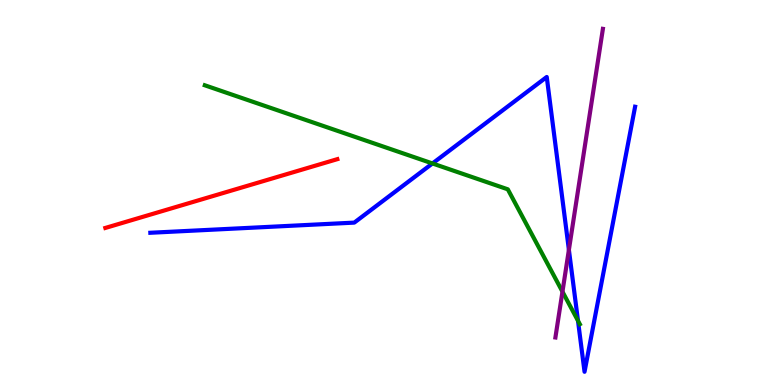[{'lines': ['blue', 'red'], 'intersections': []}, {'lines': ['green', 'red'], 'intersections': []}, {'lines': ['purple', 'red'], 'intersections': []}, {'lines': ['blue', 'green'], 'intersections': [{'x': 5.58, 'y': 5.75}, {'x': 7.46, 'y': 1.67}]}, {'lines': ['blue', 'purple'], 'intersections': [{'x': 7.34, 'y': 3.51}]}, {'lines': ['green', 'purple'], 'intersections': [{'x': 7.26, 'y': 2.42}]}]